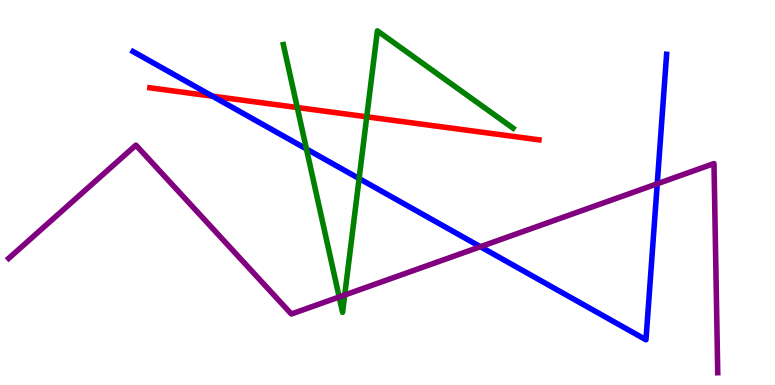[{'lines': ['blue', 'red'], 'intersections': [{'x': 2.74, 'y': 7.5}]}, {'lines': ['green', 'red'], 'intersections': [{'x': 3.84, 'y': 7.21}, {'x': 4.73, 'y': 6.97}]}, {'lines': ['purple', 'red'], 'intersections': []}, {'lines': ['blue', 'green'], 'intersections': [{'x': 3.95, 'y': 6.13}, {'x': 4.63, 'y': 5.36}]}, {'lines': ['blue', 'purple'], 'intersections': [{'x': 6.2, 'y': 3.59}, {'x': 8.48, 'y': 5.23}]}, {'lines': ['green', 'purple'], 'intersections': [{'x': 4.38, 'y': 2.29}, {'x': 4.45, 'y': 2.34}]}]